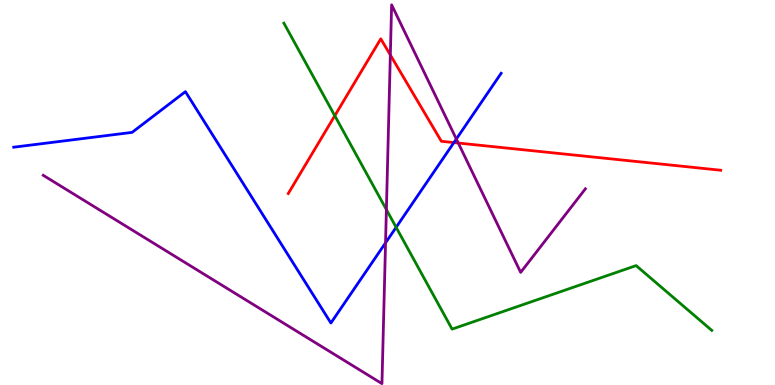[{'lines': ['blue', 'red'], 'intersections': [{'x': 5.86, 'y': 6.3}]}, {'lines': ['green', 'red'], 'intersections': [{'x': 4.32, 'y': 6.99}]}, {'lines': ['purple', 'red'], 'intersections': [{'x': 5.04, 'y': 8.57}, {'x': 5.91, 'y': 6.28}]}, {'lines': ['blue', 'green'], 'intersections': [{'x': 5.11, 'y': 4.1}]}, {'lines': ['blue', 'purple'], 'intersections': [{'x': 4.97, 'y': 3.69}, {'x': 5.89, 'y': 6.39}]}, {'lines': ['green', 'purple'], 'intersections': [{'x': 4.99, 'y': 4.56}]}]